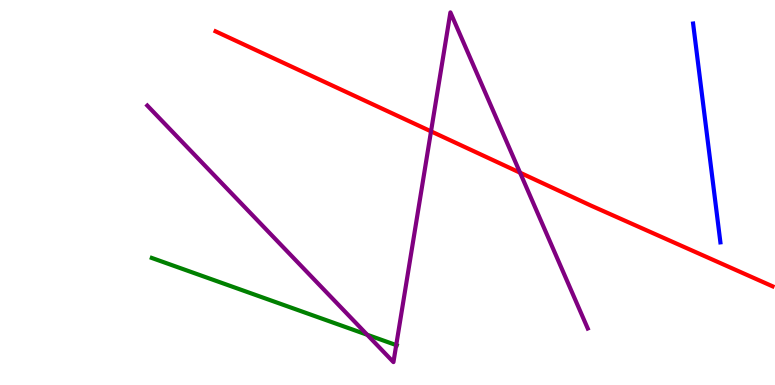[{'lines': ['blue', 'red'], 'intersections': []}, {'lines': ['green', 'red'], 'intersections': []}, {'lines': ['purple', 'red'], 'intersections': [{'x': 5.56, 'y': 6.59}, {'x': 6.71, 'y': 5.51}]}, {'lines': ['blue', 'green'], 'intersections': []}, {'lines': ['blue', 'purple'], 'intersections': []}, {'lines': ['green', 'purple'], 'intersections': [{'x': 4.74, 'y': 1.3}, {'x': 5.11, 'y': 1.04}]}]